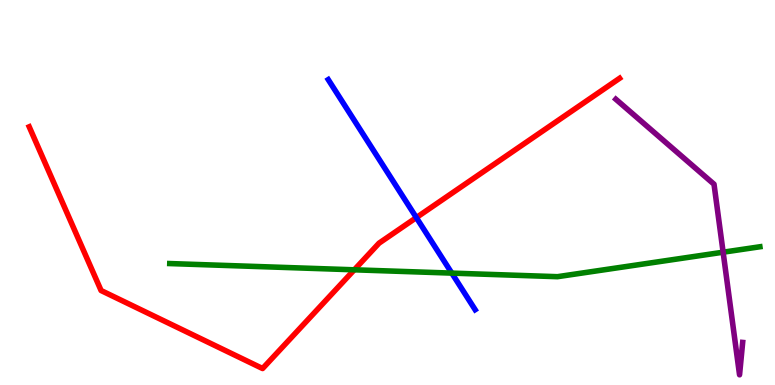[{'lines': ['blue', 'red'], 'intersections': [{'x': 5.37, 'y': 4.35}]}, {'lines': ['green', 'red'], 'intersections': [{'x': 4.57, 'y': 2.99}]}, {'lines': ['purple', 'red'], 'intersections': []}, {'lines': ['blue', 'green'], 'intersections': [{'x': 5.83, 'y': 2.91}]}, {'lines': ['blue', 'purple'], 'intersections': []}, {'lines': ['green', 'purple'], 'intersections': [{'x': 9.33, 'y': 3.45}]}]